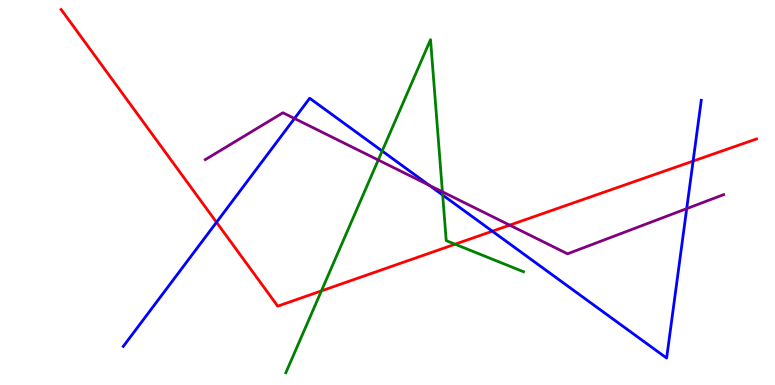[{'lines': ['blue', 'red'], 'intersections': [{'x': 2.79, 'y': 4.23}, {'x': 6.35, 'y': 3.99}, {'x': 8.94, 'y': 5.82}]}, {'lines': ['green', 'red'], 'intersections': [{'x': 4.15, 'y': 2.44}, {'x': 5.87, 'y': 3.66}]}, {'lines': ['purple', 'red'], 'intersections': [{'x': 6.58, 'y': 4.15}]}, {'lines': ['blue', 'green'], 'intersections': [{'x': 4.93, 'y': 6.08}, {'x': 5.71, 'y': 4.93}]}, {'lines': ['blue', 'purple'], 'intersections': [{'x': 3.8, 'y': 6.92}, {'x': 5.54, 'y': 5.19}, {'x': 8.86, 'y': 4.58}]}, {'lines': ['green', 'purple'], 'intersections': [{'x': 4.88, 'y': 5.84}, {'x': 5.71, 'y': 5.02}]}]